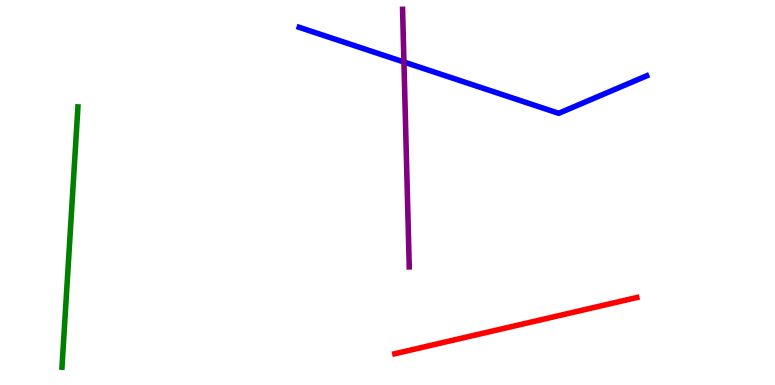[{'lines': ['blue', 'red'], 'intersections': []}, {'lines': ['green', 'red'], 'intersections': []}, {'lines': ['purple', 'red'], 'intersections': []}, {'lines': ['blue', 'green'], 'intersections': []}, {'lines': ['blue', 'purple'], 'intersections': [{'x': 5.21, 'y': 8.39}]}, {'lines': ['green', 'purple'], 'intersections': []}]